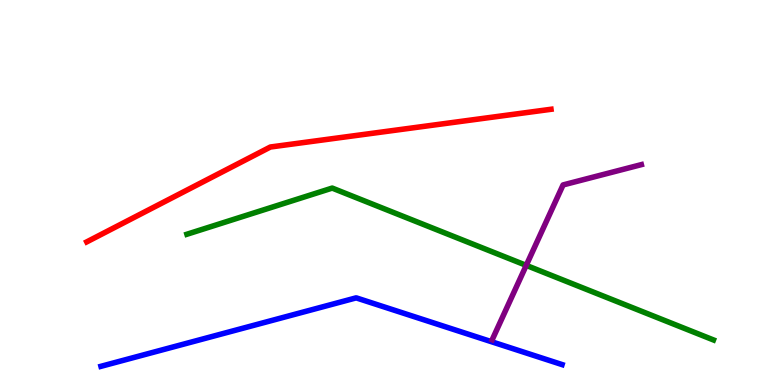[{'lines': ['blue', 'red'], 'intersections': []}, {'lines': ['green', 'red'], 'intersections': []}, {'lines': ['purple', 'red'], 'intersections': []}, {'lines': ['blue', 'green'], 'intersections': []}, {'lines': ['blue', 'purple'], 'intersections': []}, {'lines': ['green', 'purple'], 'intersections': [{'x': 6.79, 'y': 3.11}]}]